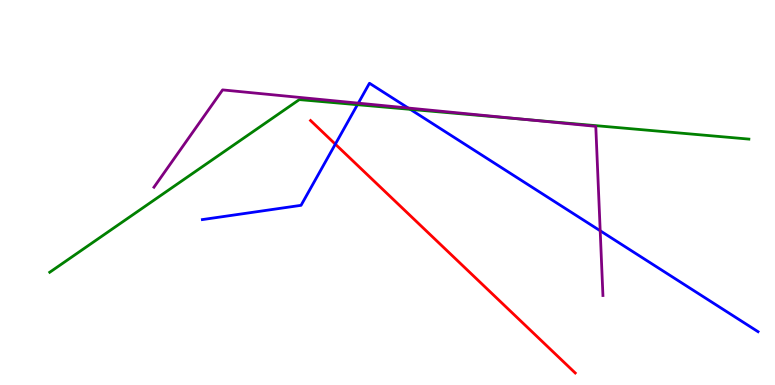[{'lines': ['blue', 'red'], 'intersections': [{'x': 4.33, 'y': 6.26}]}, {'lines': ['green', 'red'], 'intersections': []}, {'lines': ['purple', 'red'], 'intersections': []}, {'lines': ['blue', 'green'], 'intersections': [{'x': 4.61, 'y': 7.28}, {'x': 5.29, 'y': 7.16}]}, {'lines': ['blue', 'purple'], 'intersections': [{'x': 4.62, 'y': 7.32}, {'x': 5.27, 'y': 7.19}, {'x': 7.74, 'y': 4.01}]}, {'lines': ['green', 'purple'], 'intersections': [{'x': 6.78, 'y': 6.9}]}]